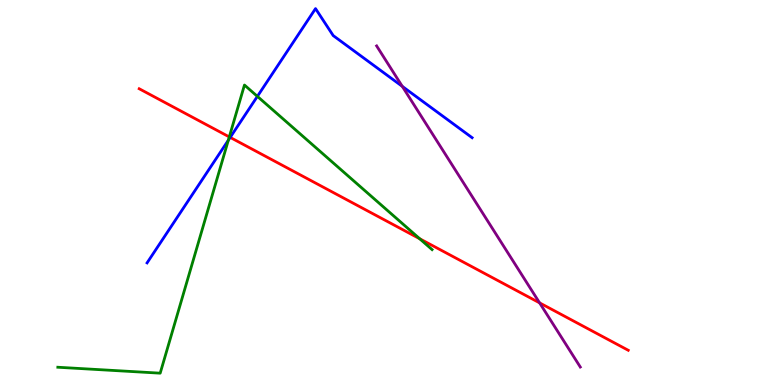[{'lines': ['blue', 'red'], 'intersections': [{'x': 2.97, 'y': 6.43}]}, {'lines': ['green', 'red'], 'intersections': [{'x': 2.96, 'y': 6.44}, {'x': 5.42, 'y': 3.8}]}, {'lines': ['purple', 'red'], 'intersections': [{'x': 6.96, 'y': 2.13}]}, {'lines': ['blue', 'green'], 'intersections': [{'x': 2.95, 'y': 6.36}, {'x': 3.32, 'y': 7.5}]}, {'lines': ['blue', 'purple'], 'intersections': [{'x': 5.19, 'y': 7.76}]}, {'lines': ['green', 'purple'], 'intersections': []}]